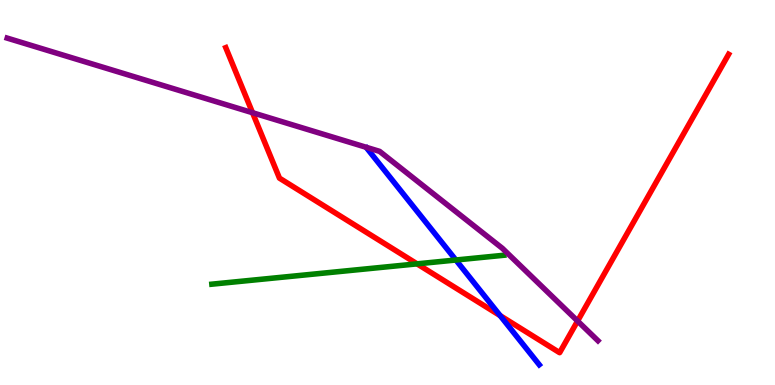[{'lines': ['blue', 'red'], 'intersections': [{'x': 6.45, 'y': 1.8}]}, {'lines': ['green', 'red'], 'intersections': [{'x': 5.38, 'y': 3.15}]}, {'lines': ['purple', 'red'], 'intersections': [{'x': 3.26, 'y': 7.07}, {'x': 7.45, 'y': 1.66}]}, {'lines': ['blue', 'green'], 'intersections': [{'x': 5.88, 'y': 3.25}]}, {'lines': ['blue', 'purple'], 'intersections': []}, {'lines': ['green', 'purple'], 'intersections': []}]